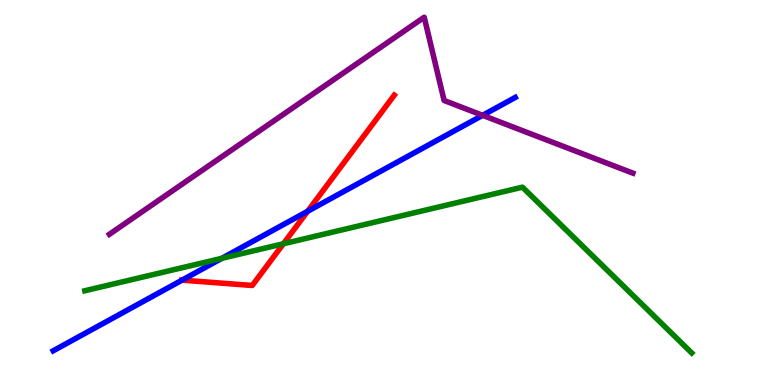[{'lines': ['blue', 'red'], 'intersections': [{'x': 2.35, 'y': 2.72}, {'x': 3.97, 'y': 4.51}]}, {'lines': ['green', 'red'], 'intersections': [{'x': 3.66, 'y': 3.67}]}, {'lines': ['purple', 'red'], 'intersections': []}, {'lines': ['blue', 'green'], 'intersections': [{'x': 2.86, 'y': 3.29}]}, {'lines': ['blue', 'purple'], 'intersections': [{'x': 6.23, 'y': 7.0}]}, {'lines': ['green', 'purple'], 'intersections': []}]